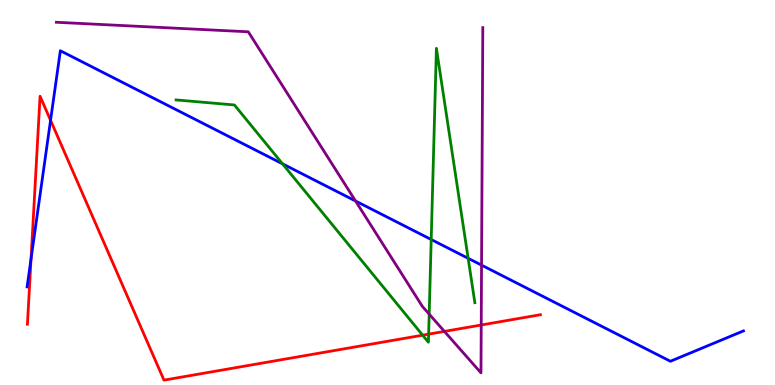[{'lines': ['blue', 'red'], 'intersections': [{'x': 0.401, 'y': 3.28}, {'x': 0.652, 'y': 6.88}]}, {'lines': ['green', 'red'], 'intersections': [{'x': 5.45, 'y': 1.29}, {'x': 5.53, 'y': 1.32}]}, {'lines': ['purple', 'red'], 'intersections': [{'x': 5.73, 'y': 1.39}, {'x': 6.21, 'y': 1.56}]}, {'lines': ['blue', 'green'], 'intersections': [{'x': 3.65, 'y': 5.74}, {'x': 5.56, 'y': 3.78}, {'x': 6.04, 'y': 3.29}]}, {'lines': ['blue', 'purple'], 'intersections': [{'x': 4.59, 'y': 4.78}, {'x': 6.21, 'y': 3.11}]}, {'lines': ['green', 'purple'], 'intersections': [{'x': 5.54, 'y': 1.84}]}]